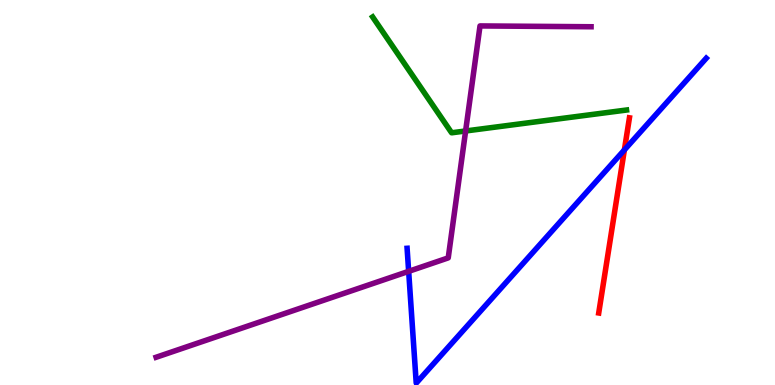[{'lines': ['blue', 'red'], 'intersections': [{'x': 8.06, 'y': 6.11}]}, {'lines': ['green', 'red'], 'intersections': []}, {'lines': ['purple', 'red'], 'intersections': []}, {'lines': ['blue', 'green'], 'intersections': []}, {'lines': ['blue', 'purple'], 'intersections': [{'x': 5.27, 'y': 2.95}]}, {'lines': ['green', 'purple'], 'intersections': [{'x': 6.01, 'y': 6.6}]}]